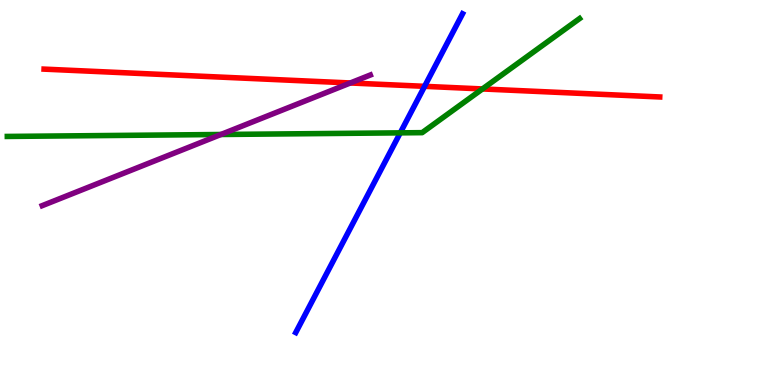[{'lines': ['blue', 'red'], 'intersections': [{'x': 5.48, 'y': 7.76}]}, {'lines': ['green', 'red'], 'intersections': [{'x': 6.23, 'y': 7.69}]}, {'lines': ['purple', 'red'], 'intersections': [{'x': 4.52, 'y': 7.84}]}, {'lines': ['blue', 'green'], 'intersections': [{'x': 5.16, 'y': 6.55}]}, {'lines': ['blue', 'purple'], 'intersections': []}, {'lines': ['green', 'purple'], 'intersections': [{'x': 2.85, 'y': 6.51}]}]